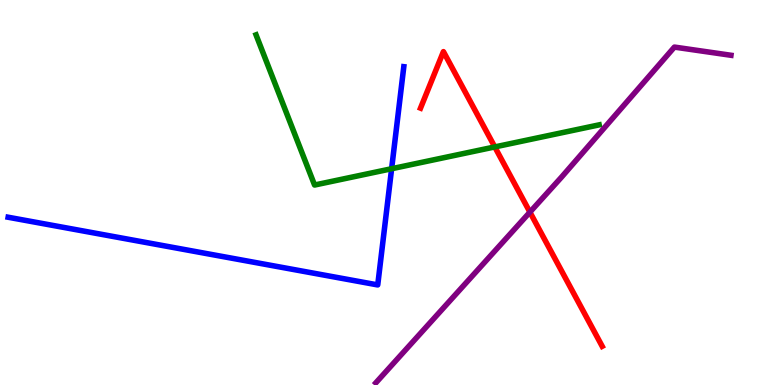[{'lines': ['blue', 'red'], 'intersections': []}, {'lines': ['green', 'red'], 'intersections': [{'x': 6.38, 'y': 6.18}]}, {'lines': ['purple', 'red'], 'intersections': [{'x': 6.84, 'y': 4.49}]}, {'lines': ['blue', 'green'], 'intersections': [{'x': 5.05, 'y': 5.62}]}, {'lines': ['blue', 'purple'], 'intersections': []}, {'lines': ['green', 'purple'], 'intersections': []}]